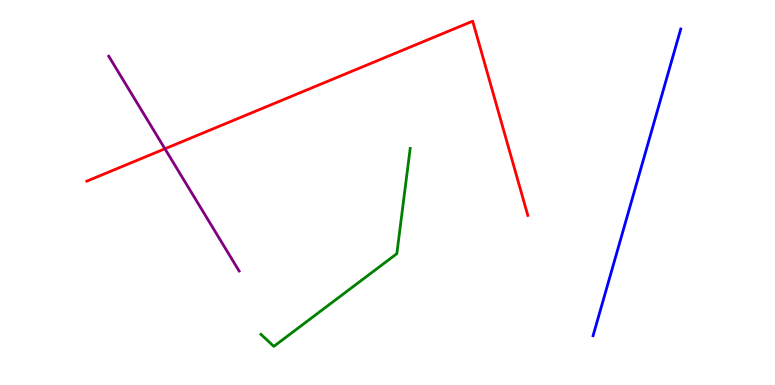[{'lines': ['blue', 'red'], 'intersections': []}, {'lines': ['green', 'red'], 'intersections': []}, {'lines': ['purple', 'red'], 'intersections': [{'x': 2.13, 'y': 6.14}]}, {'lines': ['blue', 'green'], 'intersections': []}, {'lines': ['blue', 'purple'], 'intersections': []}, {'lines': ['green', 'purple'], 'intersections': []}]